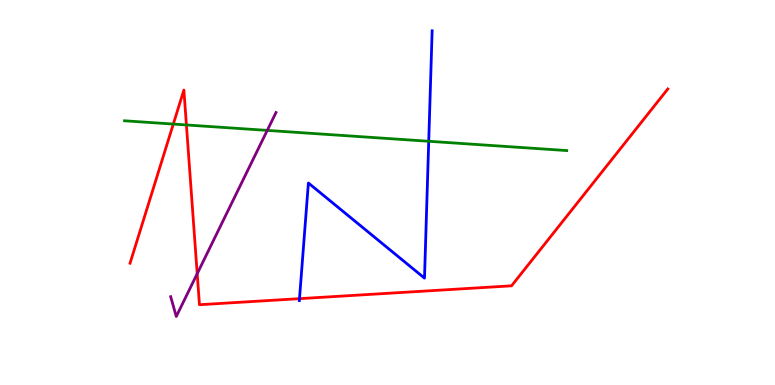[{'lines': ['blue', 'red'], 'intersections': [{'x': 3.86, 'y': 2.24}]}, {'lines': ['green', 'red'], 'intersections': [{'x': 2.24, 'y': 6.78}, {'x': 2.41, 'y': 6.75}]}, {'lines': ['purple', 'red'], 'intersections': [{'x': 2.54, 'y': 2.89}]}, {'lines': ['blue', 'green'], 'intersections': [{'x': 5.53, 'y': 6.33}]}, {'lines': ['blue', 'purple'], 'intersections': []}, {'lines': ['green', 'purple'], 'intersections': [{'x': 3.45, 'y': 6.61}]}]